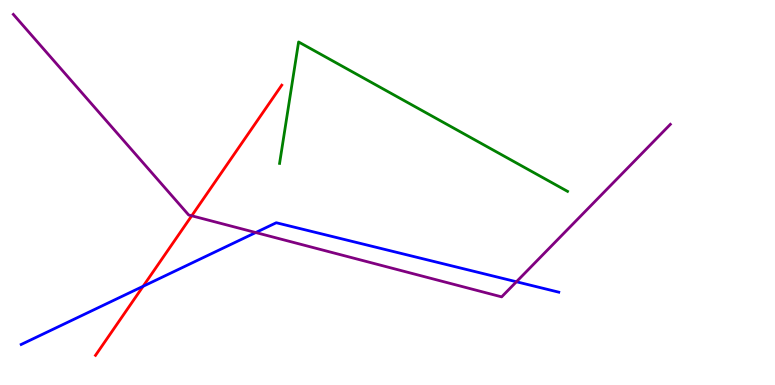[{'lines': ['blue', 'red'], 'intersections': [{'x': 1.85, 'y': 2.56}]}, {'lines': ['green', 'red'], 'intersections': []}, {'lines': ['purple', 'red'], 'intersections': [{'x': 2.47, 'y': 4.4}]}, {'lines': ['blue', 'green'], 'intersections': []}, {'lines': ['blue', 'purple'], 'intersections': [{'x': 3.3, 'y': 3.96}, {'x': 6.66, 'y': 2.68}]}, {'lines': ['green', 'purple'], 'intersections': []}]